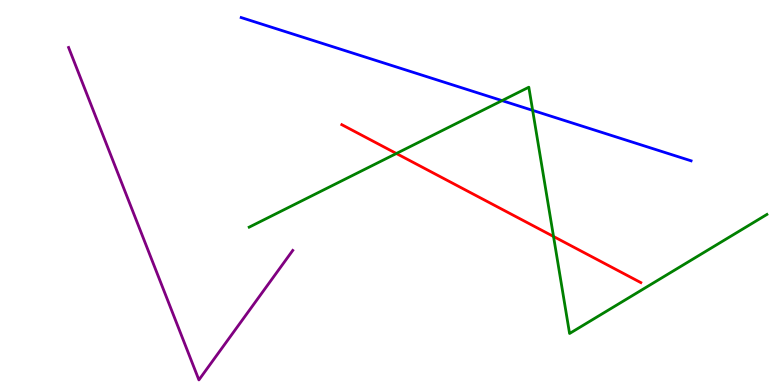[{'lines': ['blue', 'red'], 'intersections': []}, {'lines': ['green', 'red'], 'intersections': [{'x': 5.11, 'y': 6.01}, {'x': 7.14, 'y': 3.86}]}, {'lines': ['purple', 'red'], 'intersections': []}, {'lines': ['blue', 'green'], 'intersections': [{'x': 6.48, 'y': 7.39}, {'x': 6.87, 'y': 7.13}]}, {'lines': ['blue', 'purple'], 'intersections': []}, {'lines': ['green', 'purple'], 'intersections': []}]